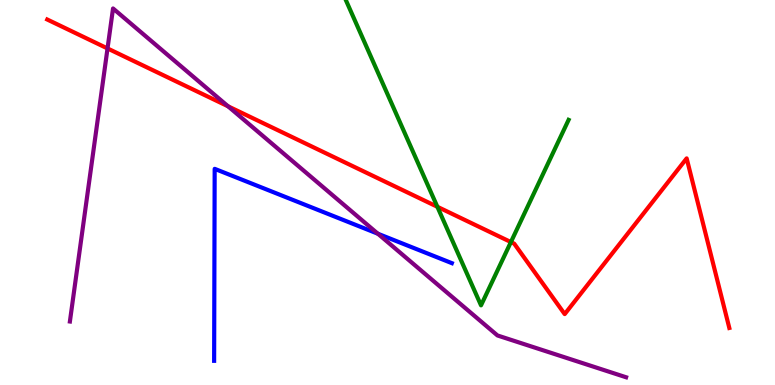[{'lines': ['blue', 'red'], 'intersections': []}, {'lines': ['green', 'red'], 'intersections': [{'x': 5.64, 'y': 4.63}, {'x': 6.59, 'y': 3.71}]}, {'lines': ['purple', 'red'], 'intersections': [{'x': 1.39, 'y': 8.74}, {'x': 2.94, 'y': 7.24}]}, {'lines': ['blue', 'green'], 'intersections': []}, {'lines': ['blue', 'purple'], 'intersections': [{'x': 4.88, 'y': 3.93}]}, {'lines': ['green', 'purple'], 'intersections': []}]